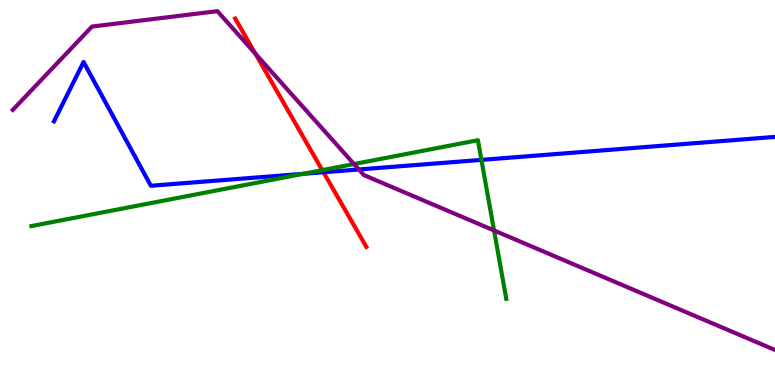[{'lines': ['blue', 'red'], 'intersections': [{'x': 4.17, 'y': 5.53}]}, {'lines': ['green', 'red'], 'intersections': [{'x': 4.16, 'y': 5.58}]}, {'lines': ['purple', 'red'], 'intersections': [{'x': 3.29, 'y': 8.61}]}, {'lines': ['blue', 'green'], 'intersections': [{'x': 3.91, 'y': 5.48}, {'x': 6.21, 'y': 5.85}]}, {'lines': ['blue', 'purple'], 'intersections': [{'x': 4.63, 'y': 5.6}]}, {'lines': ['green', 'purple'], 'intersections': [{'x': 4.57, 'y': 5.74}, {'x': 6.37, 'y': 4.01}]}]